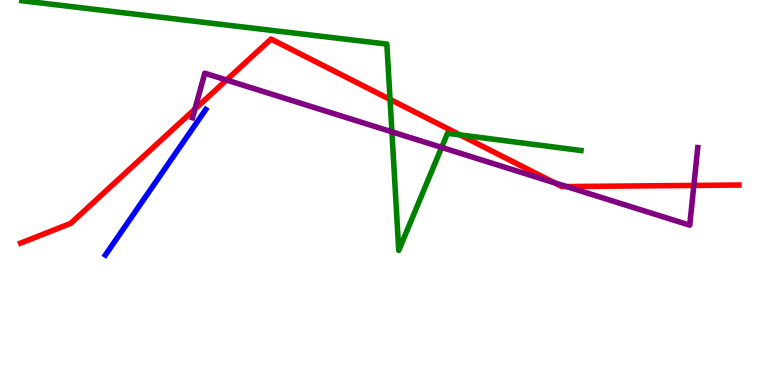[{'lines': ['blue', 'red'], 'intersections': []}, {'lines': ['green', 'red'], 'intersections': [{'x': 5.03, 'y': 7.42}, {'x': 5.94, 'y': 6.5}]}, {'lines': ['purple', 'red'], 'intersections': [{'x': 2.51, 'y': 7.17}, {'x': 2.92, 'y': 7.92}, {'x': 7.15, 'y': 5.25}, {'x': 7.31, 'y': 5.15}, {'x': 8.95, 'y': 5.18}]}, {'lines': ['blue', 'green'], 'intersections': []}, {'lines': ['blue', 'purple'], 'intersections': []}, {'lines': ['green', 'purple'], 'intersections': [{'x': 5.06, 'y': 6.58}, {'x': 5.7, 'y': 6.17}]}]